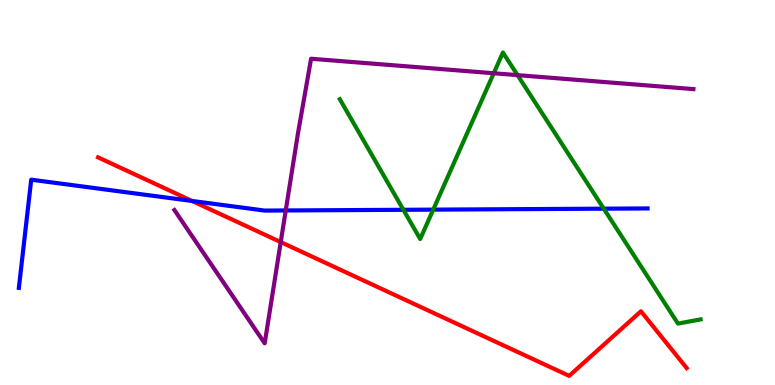[{'lines': ['blue', 'red'], 'intersections': [{'x': 2.48, 'y': 4.78}]}, {'lines': ['green', 'red'], 'intersections': []}, {'lines': ['purple', 'red'], 'intersections': [{'x': 3.62, 'y': 3.71}]}, {'lines': ['blue', 'green'], 'intersections': [{'x': 5.21, 'y': 4.55}, {'x': 5.59, 'y': 4.56}, {'x': 7.79, 'y': 4.58}]}, {'lines': ['blue', 'purple'], 'intersections': [{'x': 3.69, 'y': 4.53}]}, {'lines': ['green', 'purple'], 'intersections': [{'x': 6.37, 'y': 8.1}, {'x': 6.68, 'y': 8.05}]}]